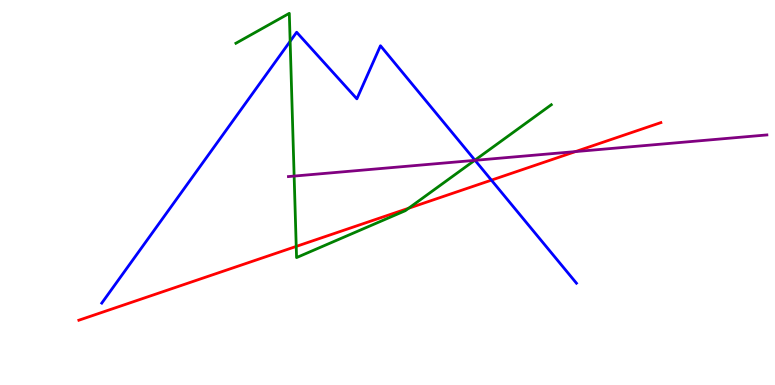[{'lines': ['blue', 'red'], 'intersections': [{'x': 6.34, 'y': 5.32}]}, {'lines': ['green', 'red'], 'intersections': [{'x': 3.82, 'y': 3.6}, {'x': 5.27, 'y': 4.59}]}, {'lines': ['purple', 'red'], 'intersections': [{'x': 7.43, 'y': 6.06}]}, {'lines': ['blue', 'green'], 'intersections': [{'x': 3.74, 'y': 8.93}, {'x': 6.13, 'y': 5.84}]}, {'lines': ['blue', 'purple'], 'intersections': [{'x': 6.13, 'y': 5.84}]}, {'lines': ['green', 'purple'], 'intersections': [{'x': 3.8, 'y': 5.43}, {'x': 6.12, 'y': 5.83}]}]